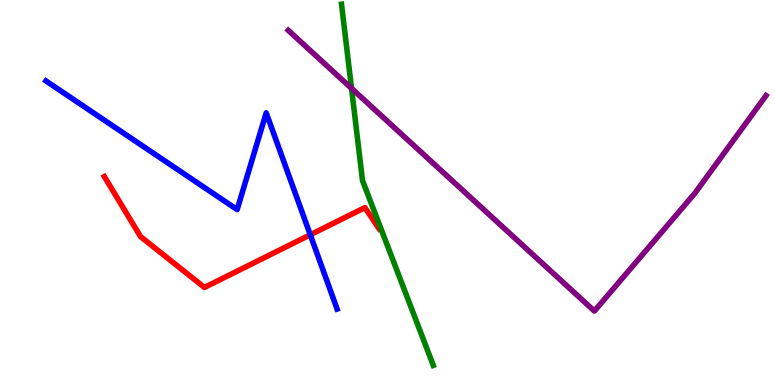[{'lines': ['blue', 'red'], 'intersections': [{'x': 4.0, 'y': 3.9}]}, {'lines': ['green', 'red'], 'intersections': []}, {'lines': ['purple', 'red'], 'intersections': []}, {'lines': ['blue', 'green'], 'intersections': []}, {'lines': ['blue', 'purple'], 'intersections': []}, {'lines': ['green', 'purple'], 'intersections': [{'x': 4.54, 'y': 7.7}]}]